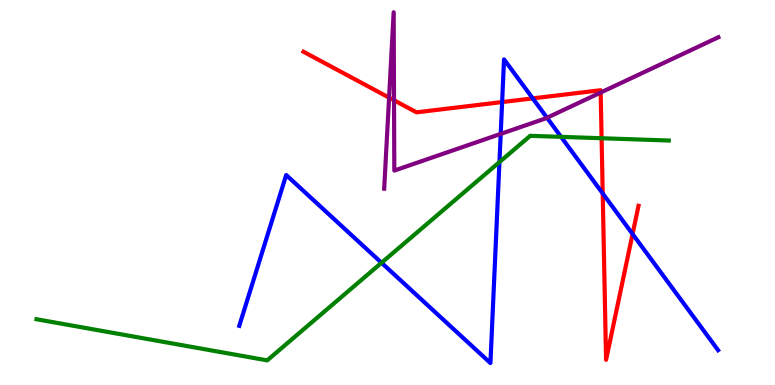[{'lines': ['blue', 'red'], 'intersections': [{'x': 6.48, 'y': 7.35}, {'x': 6.87, 'y': 7.44}, {'x': 7.78, 'y': 4.98}, {'x': 8.16, 'y': 3.92}]}, {'lines': ['green', 'red'], 'intersections': [{'x': 7.76, 'y': 6.41}]}, {'lines': ['purple', 'red'], 'intersections': [{'x': 5.02, 'y': 7.46}, {'x': 5.08, 'y': 7.4}, {'x': 7.75, 'y': 7.6}]}, {'lines': ['blue', 'green'], 'intersections': [{'x': 4.92, 'y': 3.17}, {'x': 6.44, 'y': 5.79}, {'x': 7.24, 'y': 6.45}]}, {'lines': ['blue', 'purple'], 'intersections': [{'x': 6.46, 'y': 6.52}, {'x': 7.06, 'y': 6.94}]}, {'lines': ['green', 'purple'], 'intersections': []}]